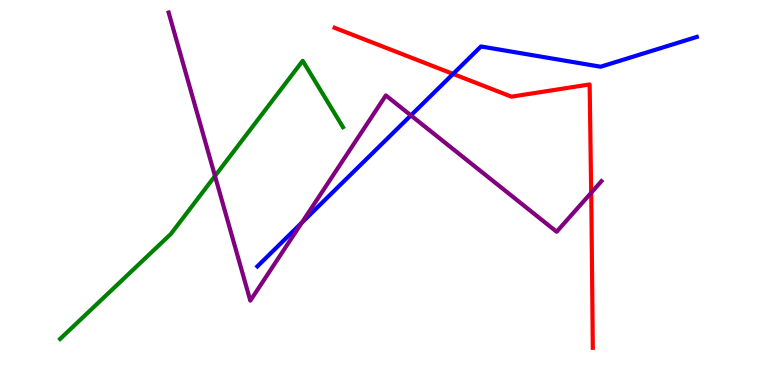[{'lines': ['blue', 'red'], 'intersections': [{'x': 5.85, 'y': 8.08}]}, {'lines': ['green', 'red'], 'intersections': []}, {'lines': ['purple', 'red'], 'intersections': [{'x': 7.63, 'y': 4.99}]}, {'lines': ['blue', 'green'], 'intersections': []}, {'lines': ['blue', 'purple'], 'intersections': [{'x': 3.89, 'y': 4.22}, {'x': 5.3, 'y': 7.0}]}, {'lines': ['green', 'purple'], 'intersections': [{'x': 2.77, 'y': 5.43}]}]